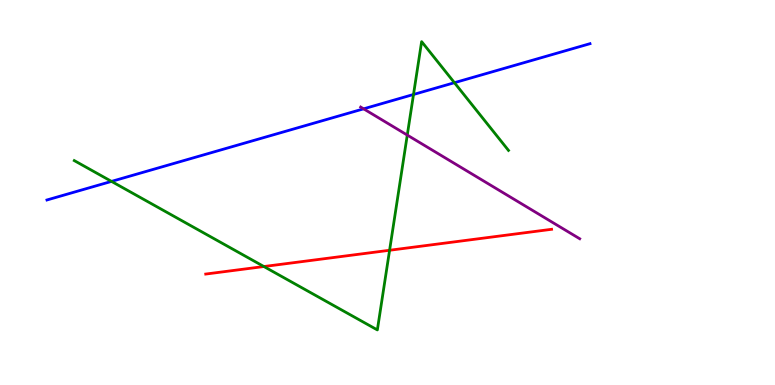[{'lines': ['blue', 'red'], 'intersections': []}, {'lines': ['green', 'red'], 'intersections': [{'x': 3.41, 'y': 3.08}, {'x': 5.03, 'y': 3.5}]}, {'lines': ['purple', 'red'], 'intersections': []}, {'lines': ['blue', 'green'], 'intersections': [{'x': 1.44, 'y': 5.29}, {'x': 5.34, 'y': 7.55}, {'x': 5.86, 'y': 7.85}]}, {'lines': ['blue', 'purple'], 'intersections': [{'x': 4.69, 'y': 7.17}]}, {'lines': ['green', 'purple'], 'intersections': [{'x': 5.26, 'y': 6.49}]}]